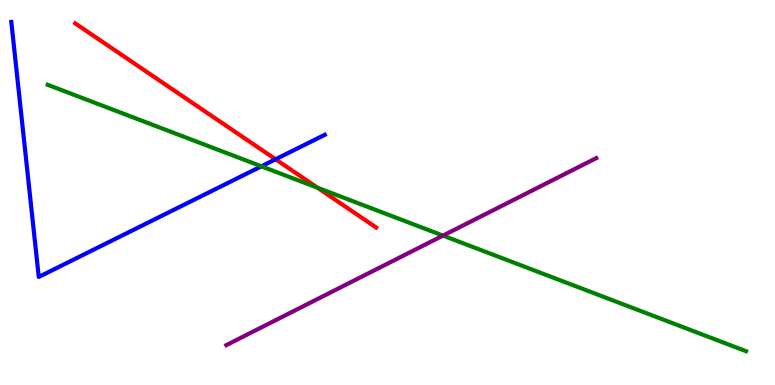[{'lines': ['blue', 'red'], 'intersections': [{'x': 3.56, 'y': 5.86}]}, {'lines': ['green', 'red'], 'intersections': [{'x': 4.1, 'y': 5.12}]}, {'lines': ['purple', 'red'], 'intersections': []}, {'lines': ['blue', 'green'], 'intersections': [{'x': 3.37, 'y': 5.68}]}, {'lines': ['blue', 'purple'], 'intersections': []}, {'lines': ['green', 'purple'], 'intersections': [{'x': 5.72, 'y': 3.88}]}]